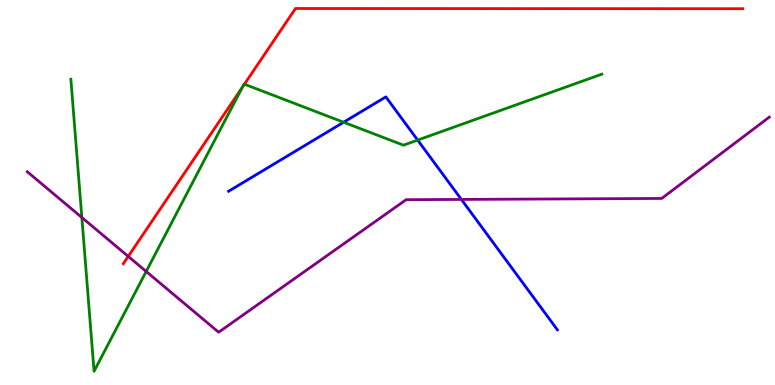[{'lines': ['blue', 'red'], 'intersections': []}, {'lines': ['green', 'red'], 'intersections': [{'x': 3.13, 'y': 7.74}, {'x': 3.15, 'y': 7.81}]}, {'lines': ['purple', 'red'], 'intersections': [{'x': 1.65, 'y': 3.34}]}, {'lines': ['blue', 'green'], 'intersections': [{'x': 4.43, 'y': 6.83}, {'x': 5.39, 'y': 6.36}]}, {'lines': ['blue', 'purple'], 'intersections': [{'x': 5.95, 'y': 4.82}]}, {'lines': ['green', 'purple'], 'intersections': [{'x': 1.06, 'y': 4.35}, {'x': 1.89, 'y': 2.95}]}]